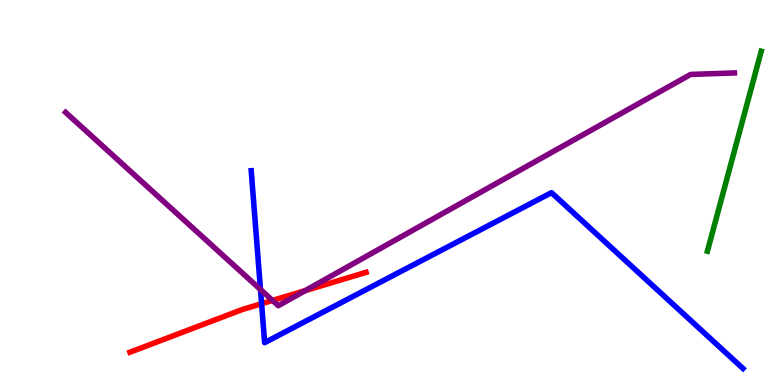[{'lines': ['blue', 'red'], 'intersections': [{'x': 3.38, 'y': 2.11}]}, {'lines': ['green', 'red'], 'intersections': []}, {'lines': ['purple', 'red'], 'intersections': [{'x': 3.52, 'y': 2.2}, {'x': 3.94, 'y': 2.45}]}, {'lines': ['blue', 'green'], 'intersections': []}, {'lines': ['blue', 'purple'], 'intersections': [{'x': 3.36, 'y': 2.48}]}, {'lines': ['green', 'purple'], 'intersections': []}]